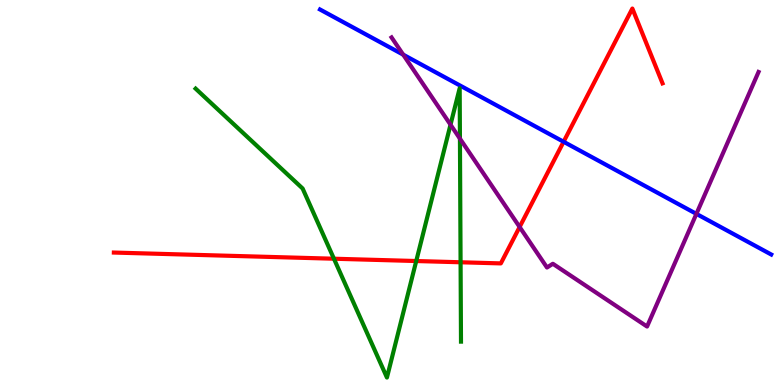[{'lines': ['blue', 'red'], 'intersections': [{'x': 7.27, 'y': 6.32}]}, {'lines': ['green', 'red'], 'intersections': [{'x': 4.31, 'y': 3.28}, {'x': 5.37, 'y': 3.22}, {'x': 5.94, 'y': 3.19}]}, {'lines': ['purple', 'red'], 'intersections': [{'x': 6.7, 'y': 4.1}]}, {'lines': ['blue', 'green'], 'intersections': []}, {'lines': ['blue', 'purple'], 'intersections': [{'x': 5.2, 'y': 8.58}, {'x': 8.99, 'y': 4.44}]}, {'lines': ['green', 'purple'], 'intersections': [{'x': 5.81, 'y': 6.76}, {'x': 5.93, 'y': 6.4}]}]